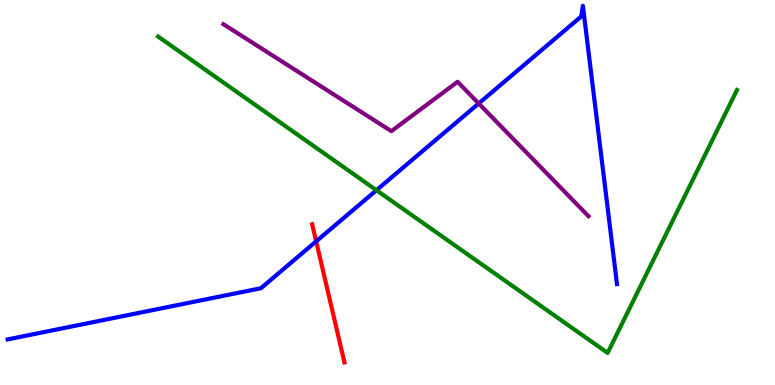[{'lines': ['blue', 'red'], 'intersections': [{'x': 4.08, 'y': 3.73}]}, {'lines': ['green', 'red'], 'intersections': []}, {'lines': ['purple', 'red'], 'intersections': []}, {'lines': ['blue', 'green'], 'intersections': [{'x': 4.86, 'y': 5.06}]}, {'lines': ['blue', 'purple'], 'intersections': [{'x': 6.18, 'y': 7.31}]}, {'lines': ['green', 'purple'], 'intersections': []}]